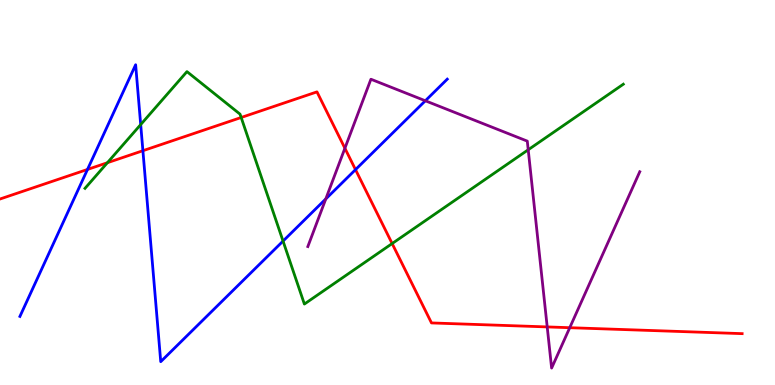[{'lines': ['blue', 'red'], 'intersections': [{'x': 1.13, 'y': 5.6}, {'x': 1.84, 'y': 6.09}, {'x': 4.59, 'y': 5.59}]}, {'lines': ['green', 'red'], 'intersections': [{'x': 1.39, 'y': 5.77}, {'x': 3.11, 'y': 6.95}, {'x': 5.06, 'y': 3.67}]}, {'lines': ['purple', 'red'], 'intersections': [{'x': 4.45, 'y': 6.15}, {'x': 7.06, 'y': 1.51}, {'x': 7.35, 'y': 1.49}]}, {'lines': ['blue', 'green'], 'intersections': [{'x': 1.82, 'y': 6.76}, {'x': 3.65, 'y': 3.74}]}, {'lines': ['blue', 'purple'], 'intersections': [{'x': 4.2, 'y': 4.83}, {'x': 5.49, 'y': 7.38}]}, {'lines': ['green', 'purple'], 'intersections': [{'x': 6.82, 'y': 6.11}]}]